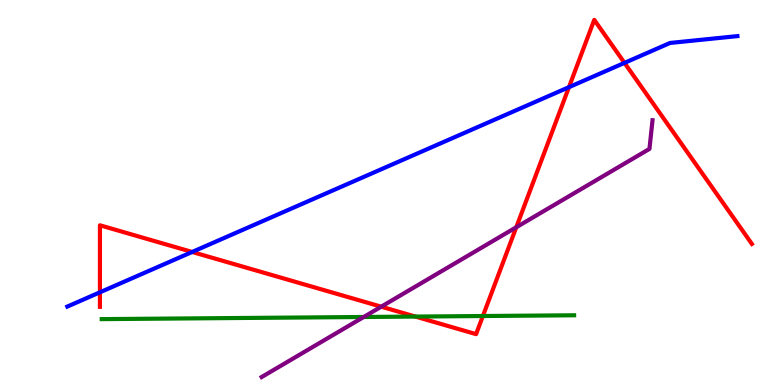[{'lines': ['blue', 'red'], 'intersections': [{'x': 1.29, 'y': 2.41}, {'x': 2.48, 'y': 3.46}, {'x': 7.34, 'y': 7.74}, {'x': 8.06, 'y': 8.37}]}, {'lines': ['green', 'red'], 'intersections': [{'x': 5.36, 'y': 1.78}, {'x': 6.23, 'y': 1.79}]}, {'lines': ['purple', 'red'], 'intersections': [{'x': 4.92, 'y': 2.03}, {'x': 6.66, 'y': 4.1}]}, {'lines': ['blue', 'green'], 'intersections': []}, {'lines': ['blue', 'purple'], 'intersections': []}, {'lines': ['green', 'purple'], 'intersections': [{'x': 4.69, 'y': 1.77}]}]